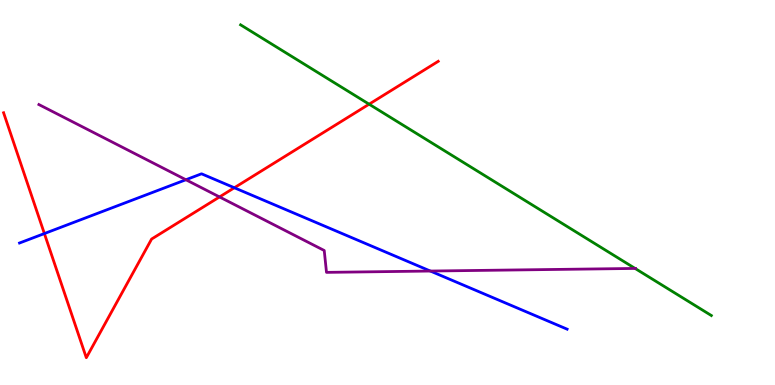[{'lines': ['blue', 'red'], 'intersections': [{'x': 0.573, 'y': 3.93}, {'x': 3.02, 'y': 5.12}]}, {'lines': ['green', 'red'], 'intersections': [{'x': 4.76, 'y': 7.29}]}, {'lines': ['purple', 'red'], 'intersections': [{'x': 2.83, 'y': 4.88}]}, {'lines': ['blue', 'green'], 'intersections': []}, {'lines': ['blue', 'purple'], 'intersections': [{'x': 2.4, 'y': 5.33}, {'x': 5.55, 'y': 2.96}]}, {'lines': ['green', 'purple'], 'intersections': [{'x': 8.19, 'y': 3.03}]}]